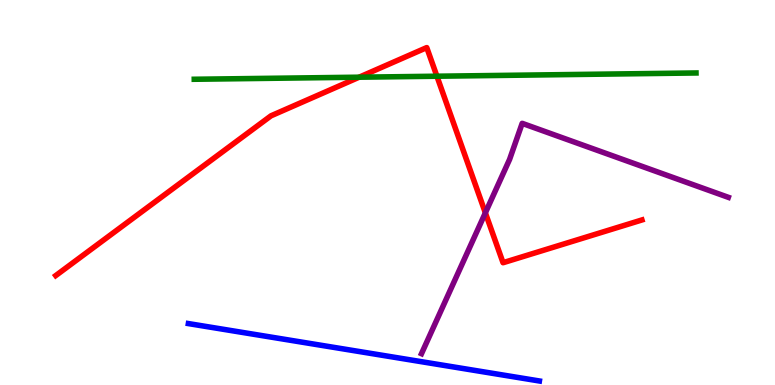[{'lines': ['blue', 'red'], 'intersections': []}, {'lines': ['green', 'red'], 'intersections': [{'x': 4.63, 'y': 7.99}, {'x': 5.64, 'y': 8.02}]}, {'lines': ['purple', 'red'], 'intersections': [{'x': 6.26, 'y': 4.47}]}, {'lines': ['blue', 'green'], 'intersections': []}, {'lines': ['blue', 'purple'], 'intersections': []}, {'lines': ['green', 'purple'], 'intersections': []}]